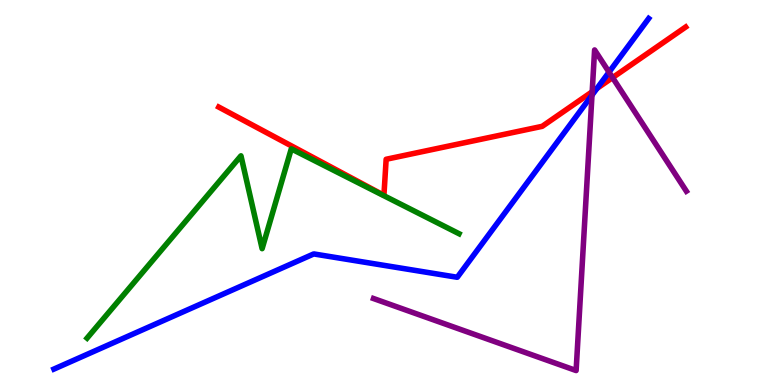[{'lines': ['blue', 'red'], 'intersections': [{'x': 7.7, 'y': 7.7}]}, {'lines': ['green', 'red'], 'intersections': []}, {'lines': ['purple', 'red'], 'intersections': [{'x': 7.64, 'y': 7.62}, {'x': 7.9, 'y': 7.98}]}, {'lines': ['blue', 'green'], 'intersections': []}, {'lines': ['blue', 'purple'], 'intersections': [{'x': 7.64, 'y': 7.53}, {'x': 7.86, 'y': 8.13}]}, {'lines': ['green', 'purple'], 'intersections': []}]